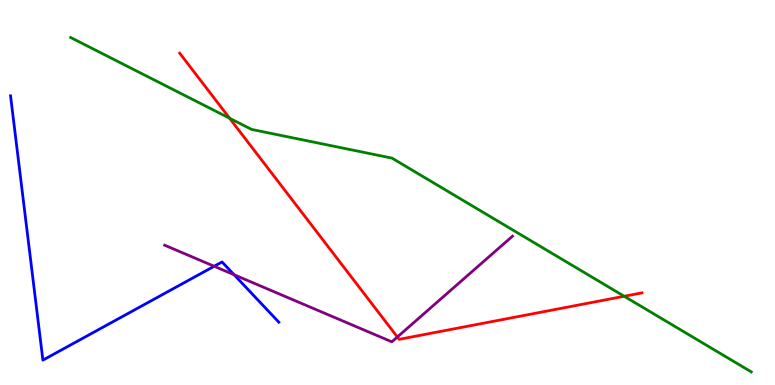[{'lines': ['blue', 'red'], 'intersections': []}, {'lines': ['green', 'red'], 'intersections': [{'x': 2.96, 'y': 6.93}, {'x': 8.05, 'y': 2.3}]}, {'lines': ['purple', 'red'], 'intersections': [{'x': 5.13, 'y': 1.25}]}, {'lines': ['blue', 'green'], 'intersections': []}, {'lines': ['blue', 'purple'], 'intersections': [{'x': 2.76, 'y': 3.08}, {'x': 3.02, 'y': 2.86}]}, {'lines': ['green', 'purple'], 'intersections': []}]